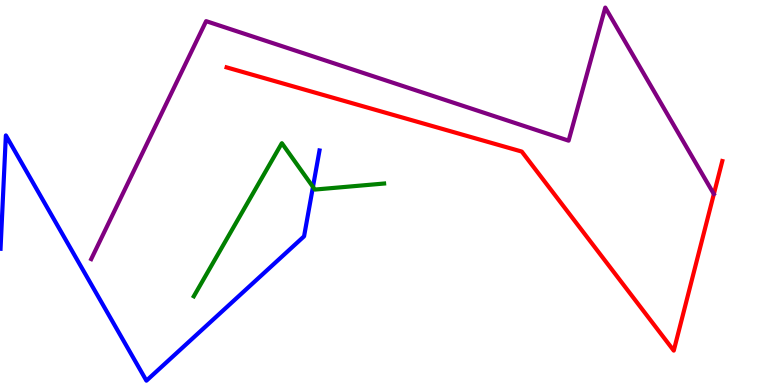[{'lines': ['blue', 'red'], 'intersections': []}, {'lines': ['green', 'red'], 'intersections': []}, {'lines': ['purple', 'red'], 'intersections': []}, {'lines': ['blue', 'green'], 'intersections': [{'x': 4.04, 'y': 5.15}]}, {'lines': ['blue', 'purple'], 'intersections': []}, {'lines': ['green', 'purple'], 'intersections': []}]